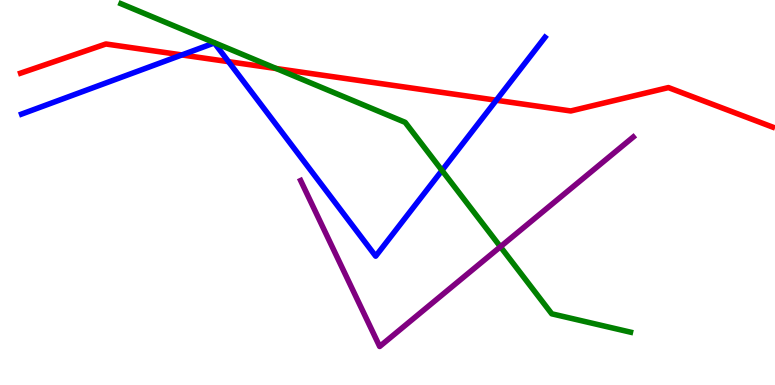[{'lines': ['blue', 'red'], 'intersections': [{'x': 2.35, 'y': 8.57}, {'x': 2.95, 'y': 8.4}, {'x': 6.4, 'y': 7.4}]}, {'lines': ['green', 'red'], 'intersections': [{'x': 3.56, 'y': 8.22}]}, {'lines': ['purple', 'red'], 'intersections': []}, {'lines': ['blue', 'green'], 'intersections': [{'x': 5.7, 'y': 5.57}]}, {'lines': ['blue', 'purple'], 'intersections': []}, {'lines': ['green', 'purple'], 'intersections': [{'x': 6.46, 'y': 3.59}]}]